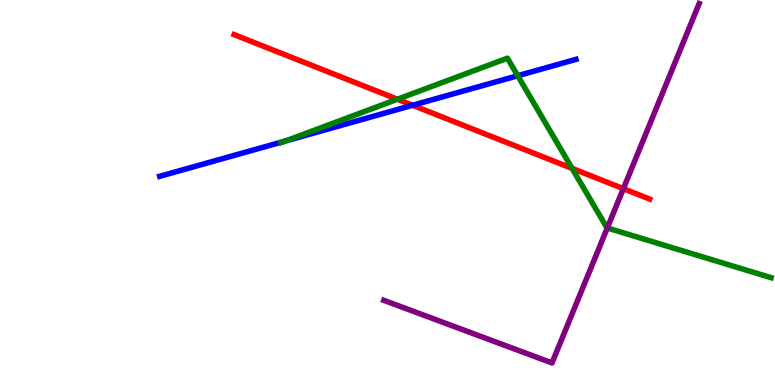[{'lines': ['blue', 'red'], 'intersections': [{'x': 5.32, 'y': 7.27}]}, {'lines': ['green', 'red'], 'intersections': [{'x': 5.13, 'y': 7.42}, {'x': 7.38, 'y': 5.63}]}, {'lines': ['purple', 'red'], 'intersections': [{'x': 8.04, 'y': 5.1}]}, {'lines': ['blue', 'green'], 'intersections': [{'x': 3.68, 'y': 6.34}, {'x': 6.68, 'y': 8.03}]}, {'lines': ['blue', 'purple'], 'intersections': []}, {'lines': ['green', 'purple'], 'intersections': [{'x': 7.84, 'y': 4.08}]}]